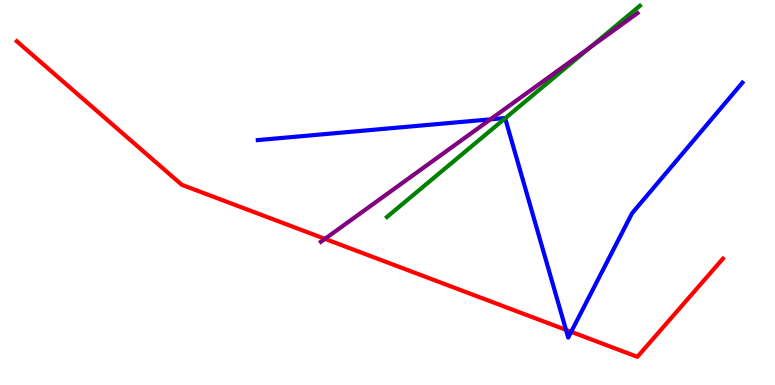[{'lines': ['blue', 'red'], 'intersections': [{'x': 7.3, 'y': 1.43}, {'x': 7.37, 'y': 1.38}]}, {'lines': ['green', 'red'], 'intersections': []}, {'lines': ['purple', 'red'], 'intersections': [{'x': 4.19, 'y': 3.8}]}, {'lines': ['blue', 'green'], 'intersections': [{'x': 6.52, 'y': 6.93}]}, {'lines': ['blue', 'purple'], 'intersections': [{'x': 6.33, 'y': 6.9}]}, {'lines': ['green', 'purple'], 'intersections': [{'x': 7.61, 'y': 8.77}]}]